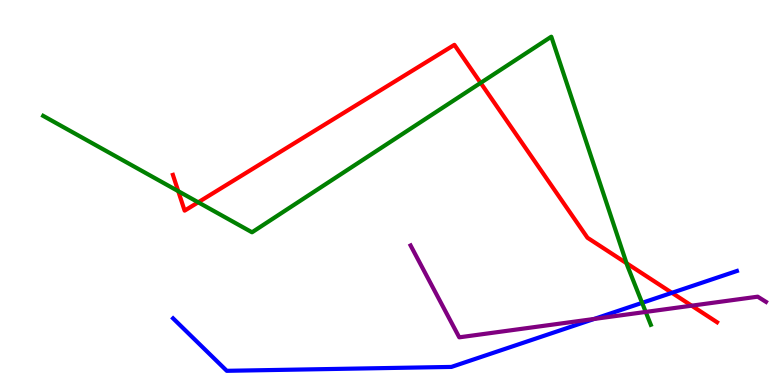[{'lines': ['blue', 'red'], 'intersections': [{'x': 8.67, 'y': 2.39}]}, {'lines': ['green', 'red'], 'intersections': [{'x': 2.3, 'y': 5.03}, {'x': 2.56, 'y': 4.75}, {'x': 6.2, 'y': 7.85}, {'x': 8.08, 'y': 3.16}]}, {'lines': ['purple', 'red'], 'intersections': [{'x': 8.92, 'y': 2.06}]}, {'lines': ['blue', 'green'], 'intersections': [{'x': 8.29, 'y': 2.13}]}, {'lines': ['blue', 'purple'], 'intersections': [{'x': 7.67, 'y': 1.72}]}, {'lines': ['green', 'purple'], 'intersections': [{'x': 8.33, 'y': 1.9}]}]